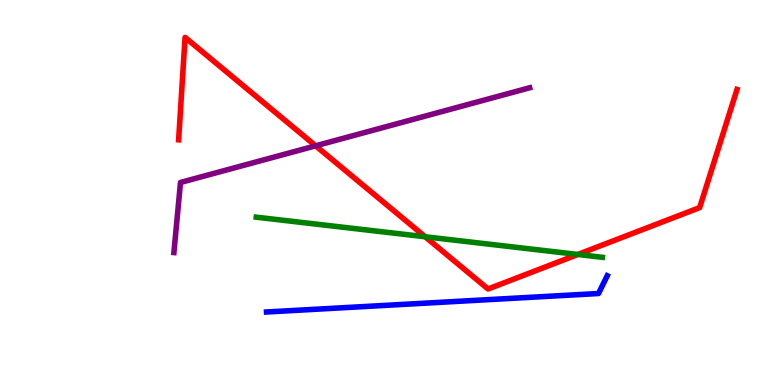[{'lines': ['blue', 'red'], 'intersections': []}, {'lines': ['green', 'red'], 'intersections': [{'x': 5.49, 'y': 3.85}, {'x': 7.46, 'y': 3.39}]}, {'lines': ['purple', 'red'], 'intersections': [{'x': 4.07, 'y': 6.21}]}, {'lines': ['blue', 'green'], 'intersections': []}, {'lines': ['blue', 'purple'], 'intersections': []}, {'lines': ['green', 'purple'], 'intersections': []}]